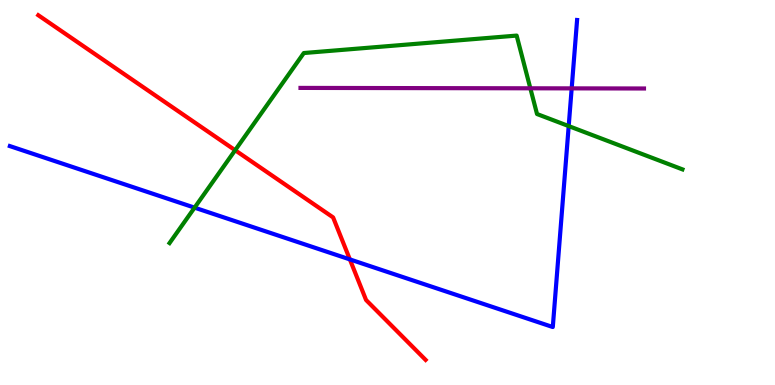[{'lines': ['blue', 'red'], 'intersections': [{'x': 4.51, 'y': 3.26}]}, {'lines': ['green', 'red'], 'intersections': [{'x': 3.03, 'y': 6.1}]}, {'lines': ['purple', 'red'], 'intersections': []}, {'lines': ['blue', 'green'], 'intersections': [{'x': 2.51, 'y': 4.61}, {'x': 7.34, 'y': 6.73}]}, {'lines': ['blue', 'purple'], 'intersections': [{'x': 7.38, 'y': 7.7}]}, {'lines': ['green', 'purple'], 'intersections': [{'x': 6.84, 'y': 7.71}]}]